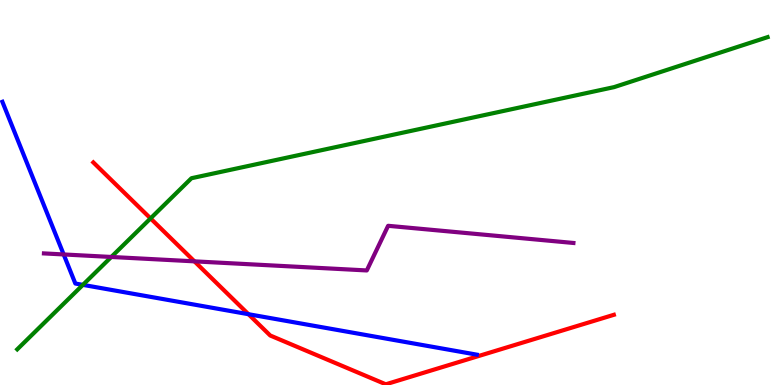[{'lines': ['blue', 'red'], 'intersections': [{'x': 3.21, 'y': 1.84}]}, {'lines': ['green', 'red'], 'intersections': [{'x': 1.94, 'y': 4.33}]}, {'lines': ['purple', 'red'], 'intersections': [{'x': 2.51, 'y': 3.21}]}, {'lines': ['blue', 'green'], 'intersections': [{'x': 1.07, 'y': 2.6}]}, {'lines': ['blue', 'purple'], 'intersections': [{'x': 0.822, 'y': 3.39}]}, {'lines': ['green', 'purple'], 'intersections': [{'x': 1.44, 'y': 3.33}]}]